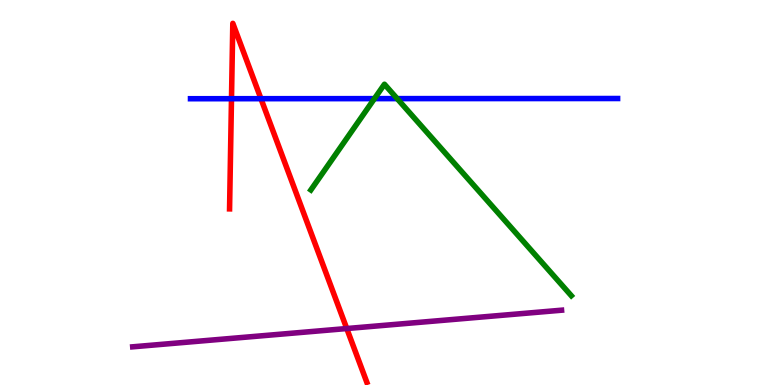[{'lines': ['blue', 'red'], 'intersections': [{'x': 2.99, 'y': 7.44}, {'x': 3.37, 'y': 7.44}]}, {'lines': ['green', 'red'], 'intersections': []}, {'lines': ['purple', 'red'], 'intersections': [{'x': 4.47, 'y': 1.47}]}, {'lines': ['blue', 'green'], 'intersections': [{'x': 4.83, 'y': 7.44}, {'x': 5.12, 'y': 7.44}]}, {'lines': ['blue', 'purple'], 'intersections': []}, {'lines': ['green', 'purple'], 'intersections': []}]